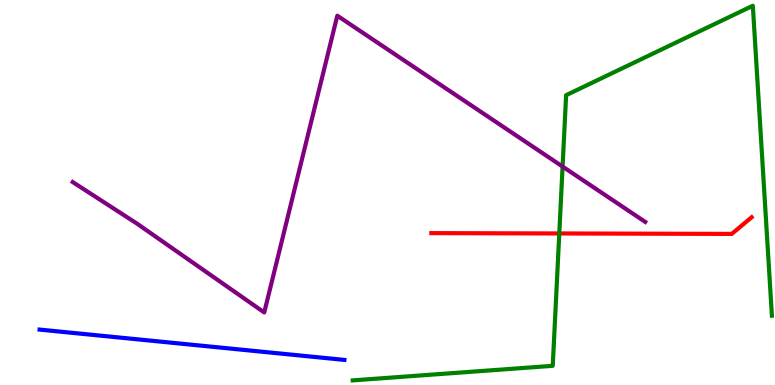[{'lines': ['blue', 'red'], 'intersections': []}, {'lines': ['green', 'red'], 'intersections': [{'x': 7.22, 'y': 3.94}]}, {'lines': ['purple', 'red'], 'intersections': []}, {'lines': ['blue', 'green'], 'intersections': []}, {'lines': ['blue', 'purple'], 'intersections': []}, {'lines': ['green', 'purple'], 'intersections': [{'x': 7.26, 'y': 5.67}]}]